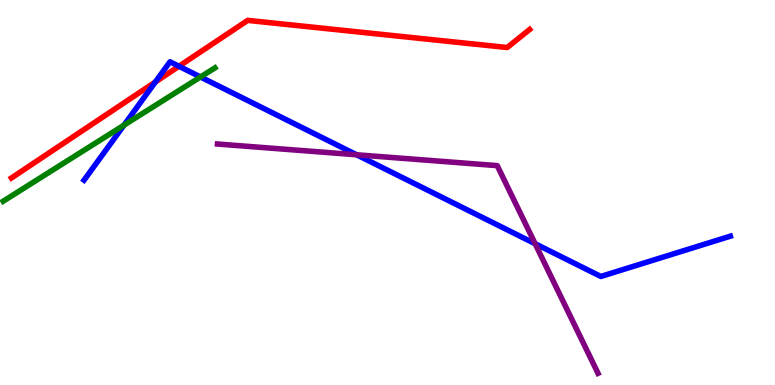[{'lines': ['blue', 'red'], 'intersections': [{'x': 2.0, 'y': 7.87}, {'x': 2.31, 'y': 8.28}]}, {'lines': ['green', 'red'], 'intersections': []}, {'lines': ['purple', 'red'], 'intersections': []}, {'lines': ['blue', 'green'], 'intersections': [{'x': 1.6, 'y': 6.75}, {'x': 2.59, 'y': 8.0}]}, {'lines': ['blue', 'purple'], 'intersections': [{'x': 4.6, 'y': 5.98}, {'x': 6.9, 'y': 3.67}]}, {'lines': ['green', 'purple'], 'intersections': []}]